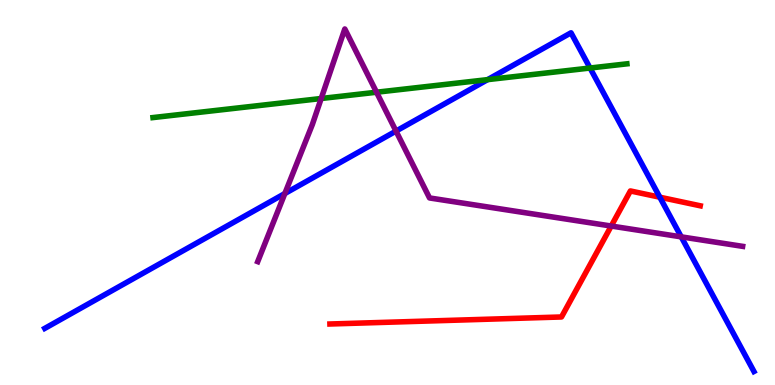[{'lines': ['blue', 'red'], 'intersections': [{'x': 8.51, 'y': 4.88}]}, {'lines': ['green', 'red'], 'intersections': []}, {'lines': ['purple', 'red'], 'intersections': [{'x': 7.89, 'y': 4.13}]}, {'lines': ['blue', 'green'], 'intersections': [{'x': 6.29, 'y': 7.93}, {'x': 7.61, 'y': 8.23}]}, {'lines': ['blue', 'purple'], 'intersections': [{'x': 3.68, 'y': 4.97}, {'x': 5.11, 'y': 6.59}, {'x': 8.79, 'y': 3.85}]}, {'lines': ['green', 'purple'], 'intersections': [{'x': 4.14, 'y': 7.44}, {'x': 4.86, 'y': 7.6}]}]